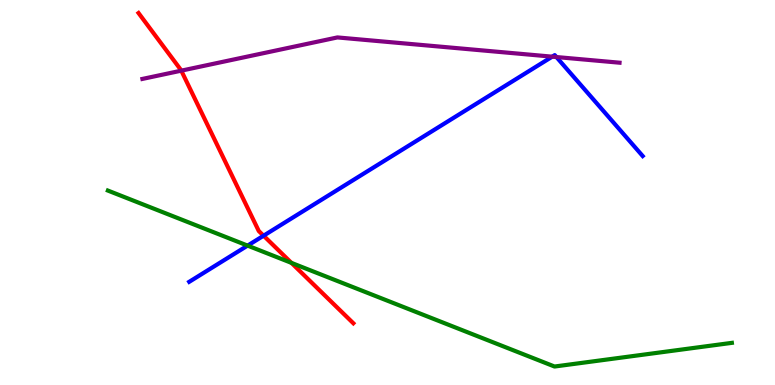[{'lines': ['blue', 'red'], 'intersections': [{'x': 3.4, 'y': 3.88}]}, {'lines': ['green', 'red'], 'intersections': [{'x': 3.76, 'y': 3.17}]}, {'lines': ['purple', 'red'], 'intersections': [{'x': 2.34, 'y': 8.16}]}, {'lines': ['blue', 'green'], 'intersections': [{'x': 3.19, 'y': 3.62}]}, {'lines': ['blue', 'purple'], 'intersections': [{'x': 7.13, 'y': 8.53}, {'x': 7.18, 'y': 8.52}]}, {'lines': ['green', 'purple'], 'intersections': []}]